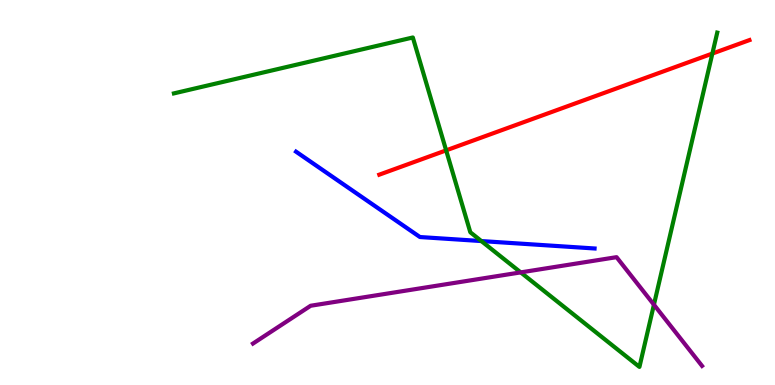[{'lines': ['blue', 'red'], 'intersections': []}, {'lines': ['green', 'red'], 'intersections': [{'x': 5.76, 'y': 6.09}, {'x': 9.19, 'y': 8.61}]}, {'lines': ['purple', 'red'], 'intersections': []}, {'lines': ['blue', 'green'], 'intersections': [{'x': 6.21, 'y': 3.74}]}, {'lines': ['blue', 'purple'], 'intersections': []}, {'lines': ['green', 'purple'], 'intersections': [{'x': 6.72, 'y': 2.93}, {'x': 8.44, 'y': 2.09}]}]